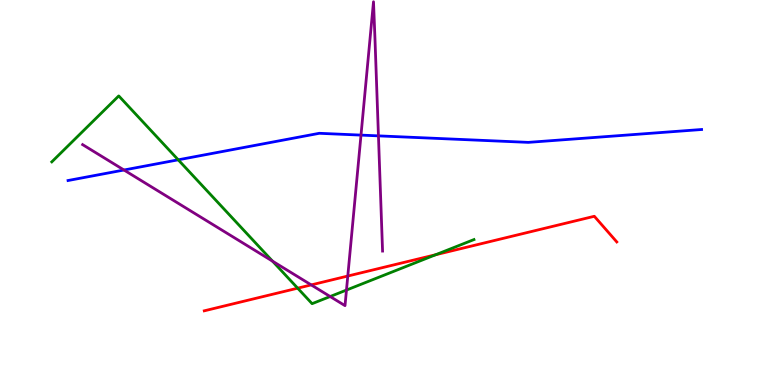[{'lines': ['blue', 'red'], 'intersections': []}, {'lines': ['green', 'red'], 'intersections': [{'x': 3.84, 'y': 2.51}, {'x': 5.62, 'y': 3.38}]}, {'lines': ['purple', 'red'], 'intersections': [{'x': 4.02, 'y': 2.6}, {'x': 4.49, 'y': 2.83}]}, {'lines': ['blue', 'green'], 'intersections': [{'x': 2.3, 'y': 5.85}]}, {'lines': ['blue', 'purple'], 'intersections': [{'x': 1.6, 'y': 5.58}, {'x': 4.66, 'y': 6.49}, {'x': 4.88, 'y': 6.47}]}, {'lines': ['green', 'purple'], 'intersections': [{'x': 3.52, 'y': 3.22}, {'x': 4.26, 'y': 2.3}, {'x': 4.47, 'y': 2.47}]}]